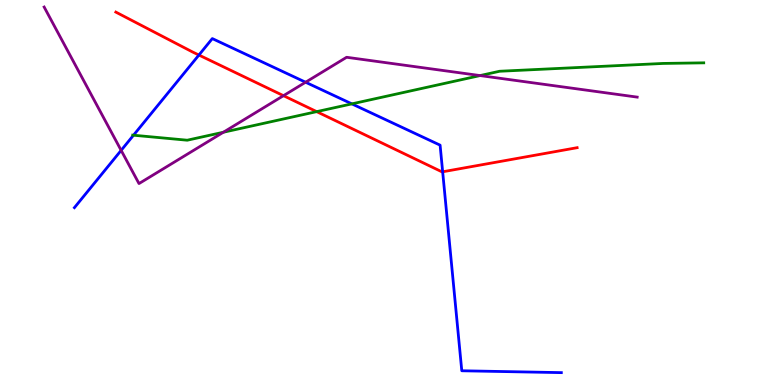[{'lines': ['blue', 'red'], 'intersections': [{'x': 2.57, 'y': 8.57}, {'x': 5.71, 'y': 5.54}]}, {'lines': ['green', 'red'], 'intersections': [{'x': 4.09, 'y': 7.1}]}, {'lines': ['purple', 'red'], 'intersections': [{'x': 3.66, 'y': 7.51}]}, {'lines': ['blue', 'green'], 'intersections': [{'x': 1.72, 'y': 6.49}, {'x': 4.54, 'y': 7.3}]}, {'lines': ['blue', 'purple'], 'intersections': [{'x': 1.56, 'y': 6.09}, {'x': 3.94, 'y': 7.86}]}, {'lines': ['green', 'purple'], 'intersections': [{'x': 2.88, 'y': 6.57}, {'x': 6.19, 'y': 8.04}]}]